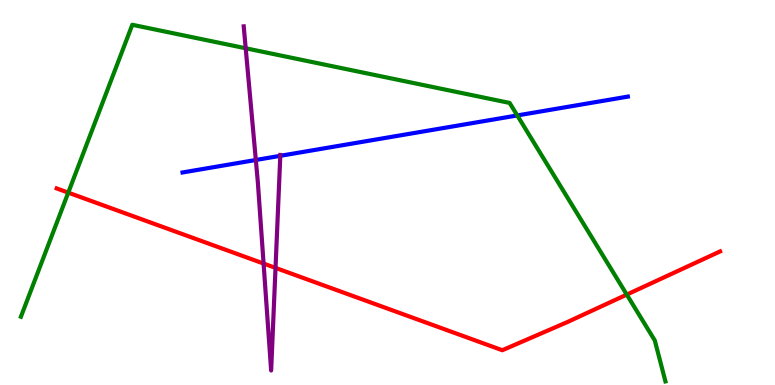[{'lines': ['blue', 'red'], 'intersections': []}, {'lines': ['green', 'red'], 'intersections': [{'x': 0.881, 'y': 5.0}, {'x': 8.09, 'y': 2.35}]}, {'lines': ['purple', 'red'], 'intersections': [{'x': 3.4, 'y': 3.15}, {'x': 3.56, 'y': 3.04}]}, {'lines': ['blue', 'green'], 'intersections': [{'x': 6.67, 'y': 7.0}]}, {'lines': ['blue', 'purple'], 'intersections': [{'x': 3.3, 'y': 5.84}, {'x': 3.62, 'y': 5.95}]}, {'lines': ['green', 'purple'], 'intersections': [{'x': 3.17, 'y': 8.75}]}]